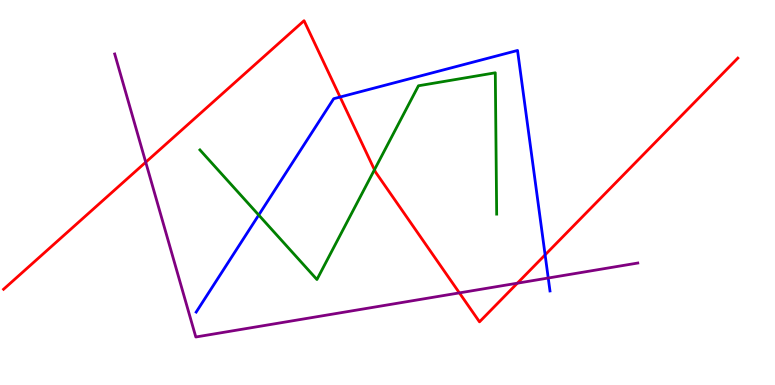[{'lines': ['blue', 'red'], 'intersections': [{'x': 4.39, 'y': 7.48}, {'x': 7.03, 'y': 3.38}]}, {'lines': ['green', 'red'], 'intersections': [{'x': 4.83, 'y': 5.59}]}, {'lines': ['purple', 'red'], 'intersections': [{'x': 1.88, 'y': 5.79}, {'x': 5.93, 'y': 2.39}, {'x': 6.68, 'y': 2.64}]}, {'lines': ['blue', 'green'], 'intersections': [{'x': 3.34, 'y': 4.41}]}, {'lines': ['blue', 'purple'], 'intersections': [{'x': 7.07, 'y': 2.78}]}, {'lines': ['green', 'purple'], 'intersections': []}]